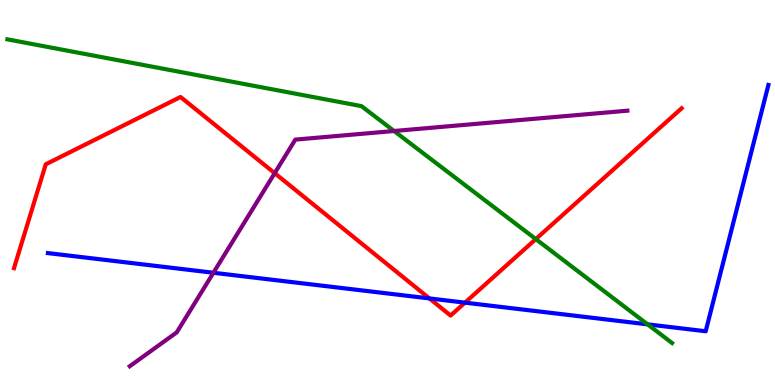[{'lines': ['blue', 'red'], 'intersections': [{'x': 5.54, 'y': 2.25}, {'x': 6.0, 'y': 2.14}]}, {'lines': ['green', 'red'], 'intersections': [{'x': 6.91, 'y': 3.79}]}, {'lines': ['purple', 'red'], 'intersections': [{'x': 3.54, 'y': 5.5}]}, {'lines': ['blue', 'green'], 'intersections': [{'x': 8.36, 'y': 1.58}]}, {'lines': ['blue', 'purple'], 'intersections': [{'x': 2.75, 'y': 2.92}]}, {'lines': ['green', 'purple'], 'intersections': [{'x': 5.08, 'y': 6.6}]}]